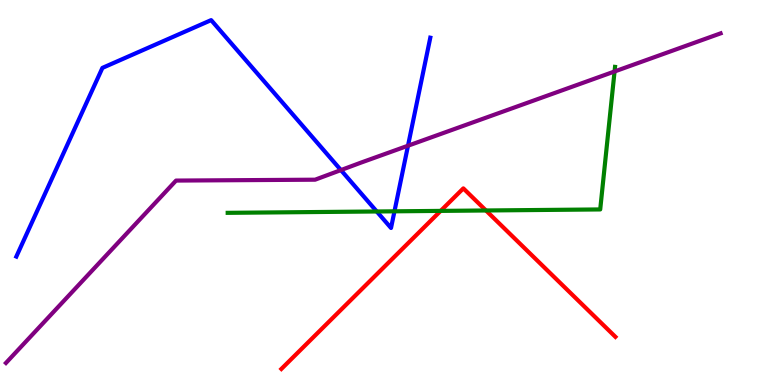[{'lines': ['blue', 'red'], 'intersections': []}, {'lines': ['green', 'red'], 'intersections': [{'x': 5.69, 'y': 4.52}, {'x': 6.27, 'y': 4.53}]}, {'lines': ['purple', 'red'], 'intersections': []}, {'lines': ['blue', 'green'], 'intersections': [{'x': 4.86, 'y': 4.51}, {'x': 5.09, 'y': 4.51}]}, {'lines': ['blue', 'purple'], 'intersections': [{'x': 4.4, 'y': 5.58}, {'x': 5.26, 'y': 6.22}]}, {'lines': ['green', 'purple'], 'intersections': [{'x': 7.93, 'y': 8.14}]}]